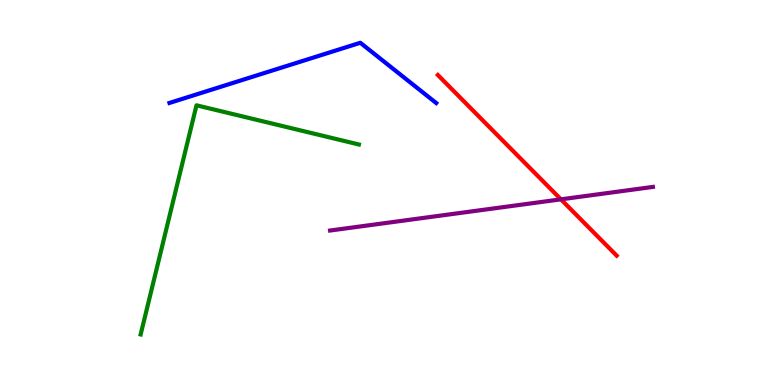[{'lines': ['blue', 'red'], 'intersections': []}, {'lines': ['green', 'red'], 'intersections': []}, {'lines': ['purple', 'red'], 'intersections': [{'x': 7.24, 'y': 4.82}]}, {'lines': ['blue', 'green'], 'intersections': []}, {'lines': ['blue', 'purple'], 'intersections': []}, {'lines': ['green', 'purple'], 'intersections': []}]